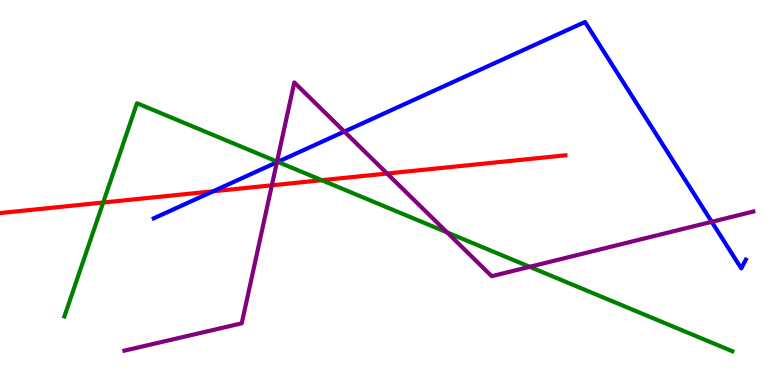[{'lines': ['blue', 'red'], 'intersections': [{'x': 2.75, 'y': 5.03}]}, {'lines': ['green', 'red'], 'intersections': [{'x': 1.33, 'y': 4.74}, {'x': 4.15, 'y': 5.32}]}, {'lines': ['purple', 'red'], 'intersections': [{'x': 3.51, 'y': 5.19}, {'x': 4.99, 'y': 5.49}]}, {'lines': ['blue', 'green'], 'intersections': [{'x': 3.58, 'y': 5.8}]}, {'lines': ['blue', 'purple'], 'intersections': [{'x': 3.57, 'y': 5.78}, {'x': 4.44, 'y': 6.58}, {'x': 9.18, 'y': 4.24}]}, {'lines': ['green', 'purple'], 'intersections': [{'x': 3.57, 'y': 5.8}, {'x': 5.77, 'y': 3.96}, {'x': 6.83, 'y': 3.07}]}]